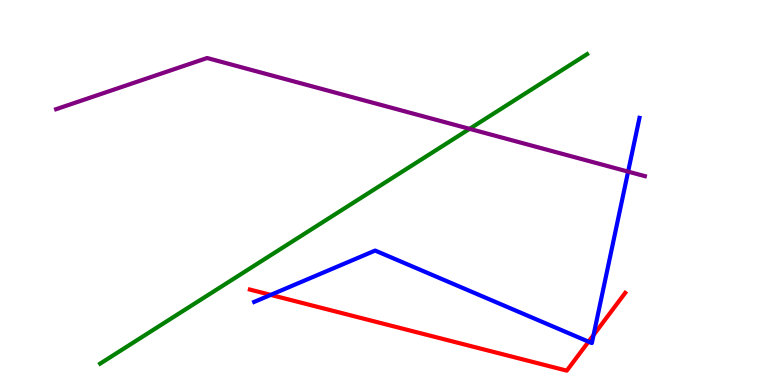[{'lines': ['blue', 'red'], 'intersections': [{'x': 3.49, 'y': 2.34}, {'x': 7.59, 'y': 1.13}, {'x': 7.66, 'y': 1.3}]}, {'lines': ['green', 'red'], 'intersections': []}, {'lines': ['purple', 'red'], 'intersections': []}, {'lines': ['blue', 'green'], 'intersections': []}, {'lines': ['blue', 'purple'], 'intersections': [{'x': 8.1, 'y': 5.54}]}, {'lines': ['green', 'purple'], 'intersections': [{'x': 6.06, 'y': 6.65}]}]